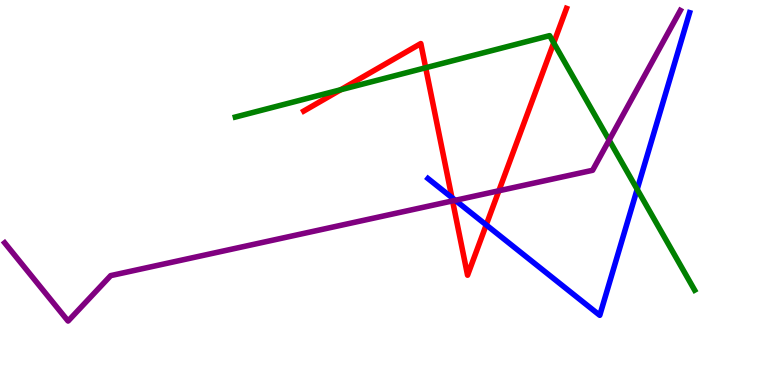[{'lines': ['blue', 'red'], 'intersections': [{'x': 5.83, 'y': 4.87}, {'x': 6.27, 'y': 4.16}]}, {'lines': ['green', 'red'], 'intersections': [{'x': 4.4, 'y': 7.67}, {'x': 5.49, 'y': 8.24}, {'x': 7.14, 'y': 8.89}]}, {'lines': ['purple', 'red'], 'intersections': [{'x': 5.84, 'y': 4.78}, {'x': 6.44, 'y': 5.04}]}, {'lines': ['blue', 'green'], 'intersections': [{'x': 8.22, 'y': 5.08}]}, {'lines': ['blue', 'purple'], 'intersections': [{'x': 5.87, 'y': 4.8}]}, {'lines': ['green', 'purple'], 'intersections': [{'x': 7.86, 'y': 6.36}]}]